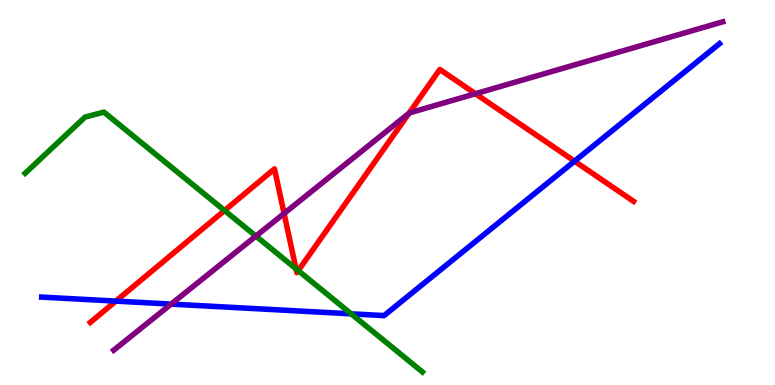[{'lines': ['blue', 'red'], 'intersections': [{'x': 1.5, 'y': 2.18}, {'x': 7.41, 'y': 5.81}]}, {'lines': ['green', 'red'], 'intersections': [{'x': 2.9, 'y': 4.53}, {'x': 3.82, 'y': 3.02}, {'x': 3.85, 'y': 2.97}]}, {'lines': ['purple', 'red'], 'intersections': [{'x': 3.67, 'y': 4.46}, {'x': 5.28, 'y': 7.06}, {'x': 6.13, 'y': 7.57}]}, {'lines': ['blue', 'green'], 'intersections': [{'x': 4.53, 'y': 1.85}]}, {'lines': ['blue', 'purple'], 'intersections': [{'x': 2.21, 'y': 2.1}]}, {'lines': ['green', 'purple'], 'intersections': [{'x': 3.3, 'y': 3.87}]}]